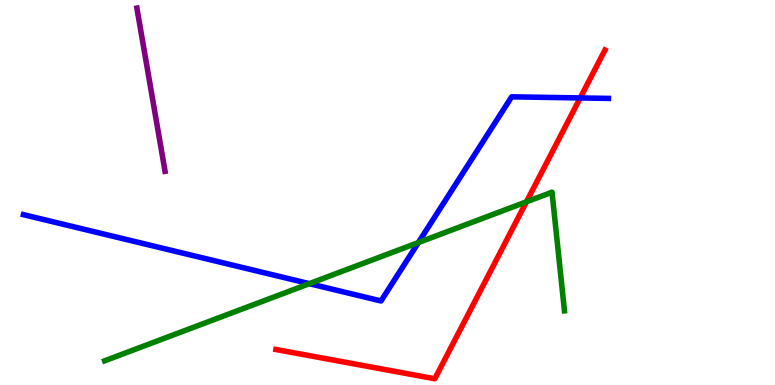[{'lines': ['blue', 'red'], 'intersections': [{'x': 7.49, 'y': 7.46}]}, {'lines': ['green', 'red'], 'intersections': [{'x': 6.79, 'y': 4.76}]}, {'lines': ['purple', 'red'], 'intersections': []}, {'lines': ['blue', 'green'], 'intersections': [{'x': 3.99, 'y': 2.63}, {'x': 5.4, 'y': 3.7}]}, {'lines': ['blue', 'purple'], 'intersections': []}, {'lines': ['green', 'purple'], 'intersections': []}]